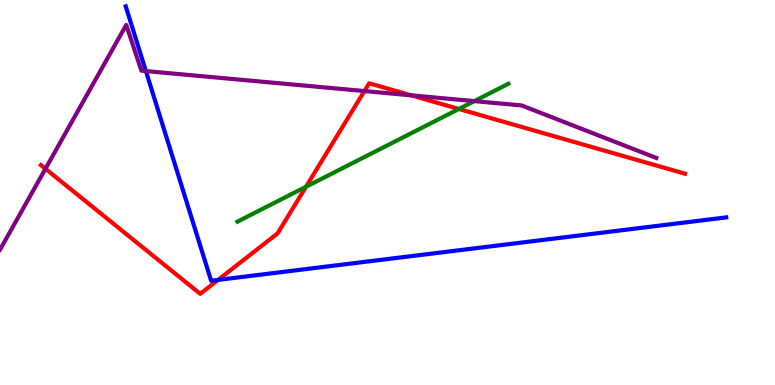[{'lines': ['blue', 'red'], 'intersections': [{'x': 2.81, 'y': 2.73}]}, {'lines': ['green', 'red'], 'intersections': [{'x': 3.95, 'y': 5.15}, {'x': 5.92, 'y': 7.17}]}, {'lines': ['purple', 'red'], 'intersections': [{'x': 0.587, 'y': 5.62}, {'x': 4.7, 'y': 7.63}, {'x': 5.31, 'y': 7.52}]}, {'lines': ['blue', 'green'], 'intersections': []}, {'lines': ['blue', 'purple'], 'intersections': [{'x': 1.88, 'y': 8.15}]}, {'lines': ['green', 'purple'], 'intersections': [{'x': 6.12, 'y': 7.37}]}]